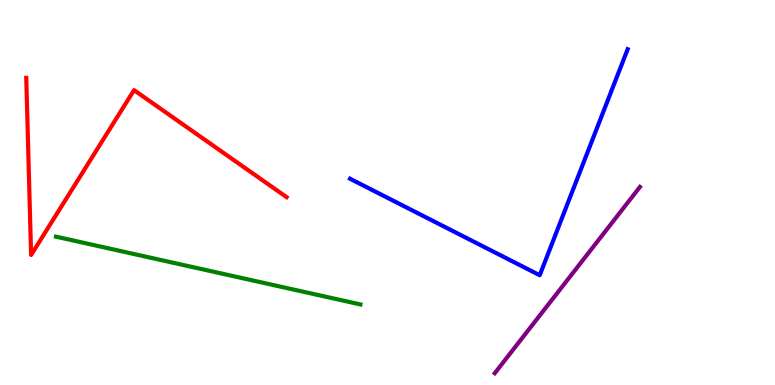[{'lines': ['blue', 'red'], 'intersections': []}, {'lines': ['green', 'red'], 'intersections': []}, {'lines': ['purple', 'red'], 'intersections': []}, {'lines': ['blue', 'green'], 'intersections': []}, {'lines': ['blue', 'purple'], 'intersections': []}, {'lines': ['green', 'purple'], 'intersections': []}]